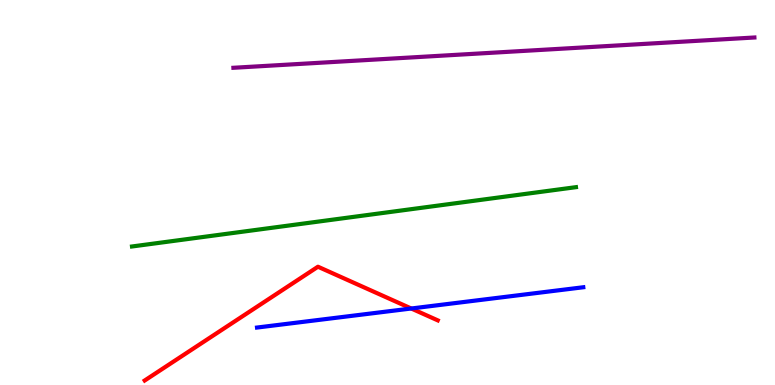[{'lines': ['blue', 'red'], 'intersections': [{'x': 5.31, 'y': 1.99}]}, {'lines': ['green', 'red'], 'intersections': []}, {'lines': ['purple', 'red'], 'intersections': []}, {'lines': ['blue', 'green'], 'intersections': []}, {'lines': ['blue', 'purple'], 'intersections': []}, {'lines': ['green', 'purple'], 'intersections': []}]